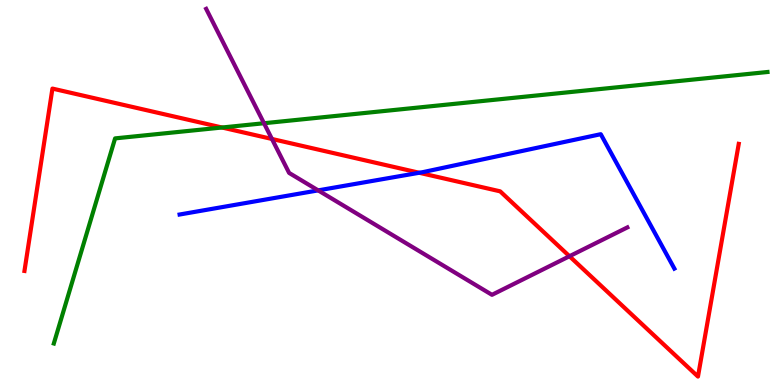[{'lines': ['blue', 'red'], 'intersections': [{'x': 5.41, 'y': 5.51}]}, {'lines': ['green', 'red'], 'intersections': [{'x': 2.86, 'y': 6.69}]}, {'lines': ['purple', 'red'], 'intersections': [{'x': 3.51, 'y': 6.39}, {'x': 7.35, 'y': 3.34}]}, {'lines': ['blue', 'green'], 'intersections': []}, {'lines': ['blue', 'purple'], 'intersections': [{'x': 4.11, 'y': 5.06}]}, {'lines': ['green', 'purple'], 'intersections': [{'x': 3.41, 'y': 6.8}]}]